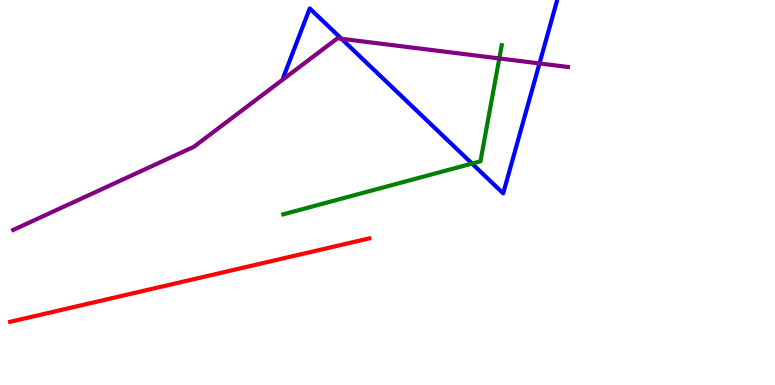[{'lines': ['blue', 'red'], 'intersections': []}, {'lines': ['green', 'red'], 'intersections': []}, {'lines': ['purple', 'red'], 'intersections': []}, {'lines': ['blue', 'green'], 'intersections': [{'x': 6.09, 'y': 5.75}]}, {'lines': ['blue', 'purple'], 'intersections': [{'x': 4.41, 'y': 8.99}, {'x': 6.96, 'y': 8.35}]}, {'lines': ['green', 'purple'], 'intersections': [{'x': 6.44, 'y': 8.48}]}]